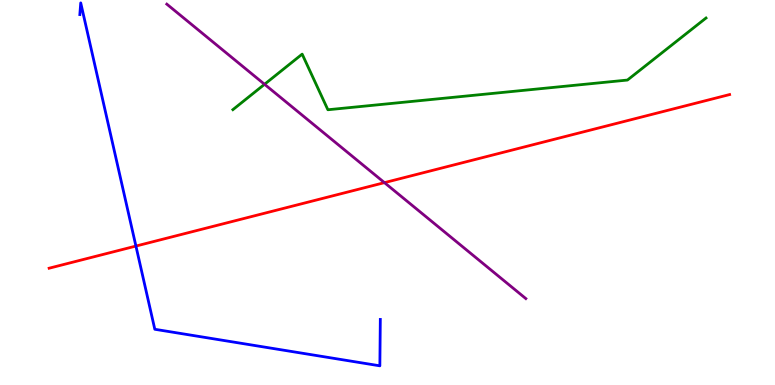[{'lines': ['blue', 'red'], 'intersections': [{'x': 1.75, 'y': 3.61}]}, {'lines': ['green', 'red'], 'intersections': []}, {'lines': ['purple', 'red'], 'intersections': [{'x': 4.96, 'y': 5.26}]}, {'lines': ['blue', 'green'], 'intersections': []}, {'lines': ['blue', 'purple'], 'intersections': []}, {'lines': ['green', 'purple'], 'intersections': [{'x': 3.41, 'y': 7.81}]}]